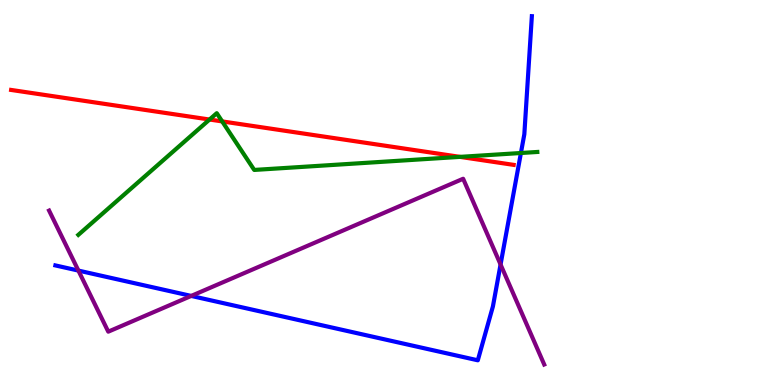[{'lines': ['blue', 'red'], 'intersections': []}, {'lines': ['green', 'red'], 'intersections': [{'x': 2.7, 'y': 6.9}, {'x': 2.87, 'y': 6.85}, {'x': 5.94, 'y': 5.93}]}, {'lines': ['purple', 'red'], 'intersections': []}, {'lines': ['blue', 'green'], 'intersections': [{'x': 6.72, 'y': 6.03}]}, {'lines': ['blue', 'purple'], 'intersections': [{'x': 1.01, 'y': 2.97}, {'x': 2.47, 'y': 2.31}, {'x': 6.46, 'y': 3.13}]}, {'lines': ['green', 'purple'], 'intersections': []}]